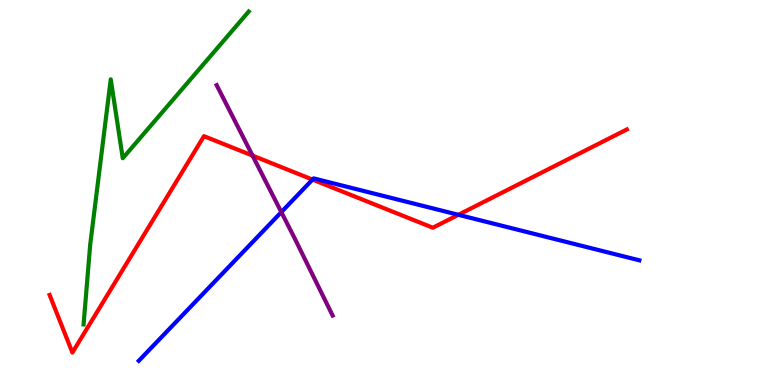[{'lines': ['blue', 'red'], 'intersections': [{'x': 4.03, 'y': 5.34}, {'x': 5.91, 'y': 4.42}]}, {'lines': ['green', 'red'], 'intersections': []}, {'lines': ['purple', 'red'], 'intersections': [{'x': 3.26, 'y': 5.96}]}, {'lines': ['blue', 'green'], 'intersections': []}, {'lines': ['blue', 'purple'], 'intersections': [{'x': 3.63, 'y': 4.49}]}, {'lines': ['green', 'purple'], 'intersections': []}]